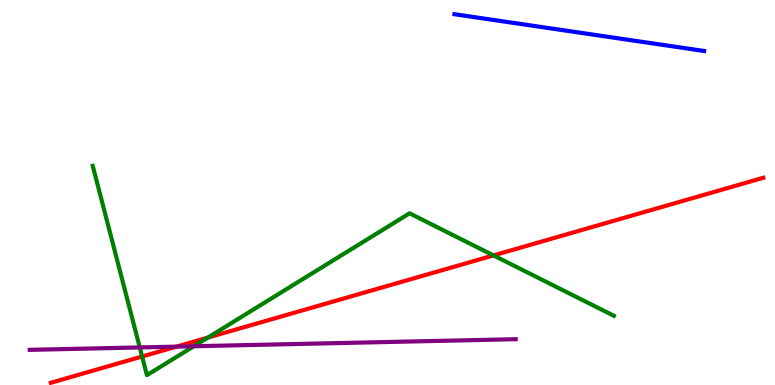[{'lines': ['blue', 'red'], 'intersections': []}, {'lines': ['green', 'red'], 'intersections': [{'x': 1.83, 'y': 0.74}, {'x': 2.68, 'y': 1.23}, {'x': 6.37, 'y': 3.37}]}, {'lines': ['purple', 'red'], 'intersections': [{'x': 2.28, 'y': 0.997}]}, {'lines': ['blue', 'green'], 'intersections': []}, {'lines': ['blue', 'purple'], 'intersections': []}, {'lines': ['green', 'purple'], 'intersections': [{'x': 1.8, 'y': 0.976}, {'x': 2.5, 'y': 1.01}]}]